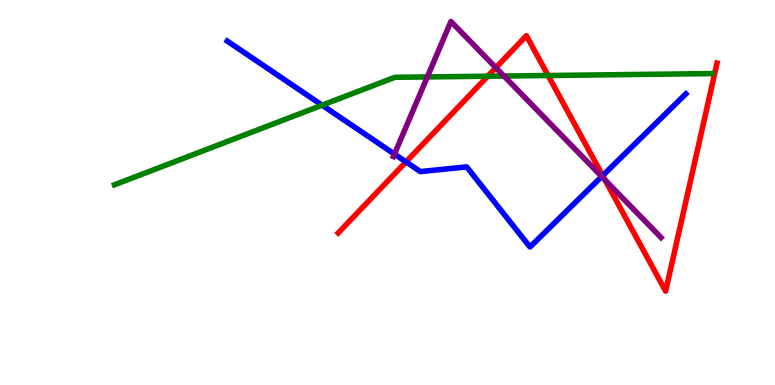[{'lines': ['blue', 'red'], 'intersections': [{'x': 5.24, 'y': 5.8}, {'x': 7.78, 'y': 5.44}]}, {'lines': ['green', 'red'], 'intersections': [{'x': 6.29, 'y': 8.02}, {'x': 7.07, 'y': 8.04}]}, {'lines': ['purple', 'red'], 'intersections': [{'x': 6.4, 'y': 8.24}, {'x': 7.81, 'y': 5.33}]}, {'lines': ['blue', 'green'], 'intersections': [{'x': 4.16, 'y': 7.27}]}, {'lines': ['blue', 'purple'], 'intersections': [{'x': 5.09, 'y': 6.0}, {'x': 7.76, 'y': 5.41}]}, {'lines': ['green', 'purple'], 'intersections': [{'x': 5.51, 'y': 8.0}, {'x': 6.5, 'y': 8.03}]}]